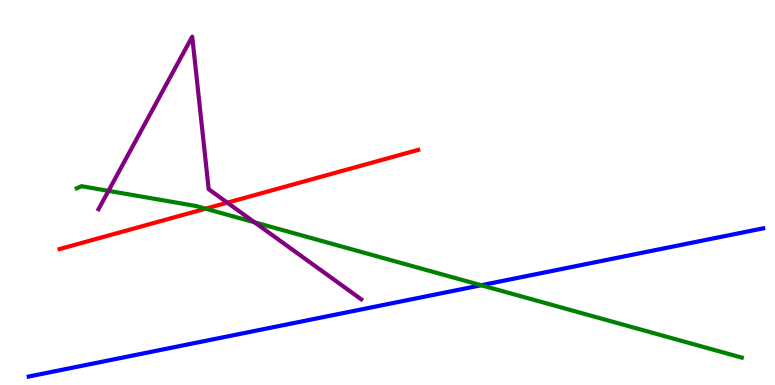[{'lines': ['blue', 'red'], 'intersections': []}, {'lines': ['green', 'red'], 'intersections': [{'x': 2.65, 'y': 4.58}]}, {'lines': ['purple', 'red'], 'intersections': [{'x': 2.93, 'y': 4.74}]}, {'lines': ['blue', 'green'], 'intersections': [{'x': 6.21, 'y': 2.59}]}, {'lines': ['blue', 'purple'], 'intersections': []}, {'lines': ['green', 'purple'], 'intersections': [{'x': 1.4, 'y': 5.04}, {'x': 3.28, 'y': 4.23}]}]